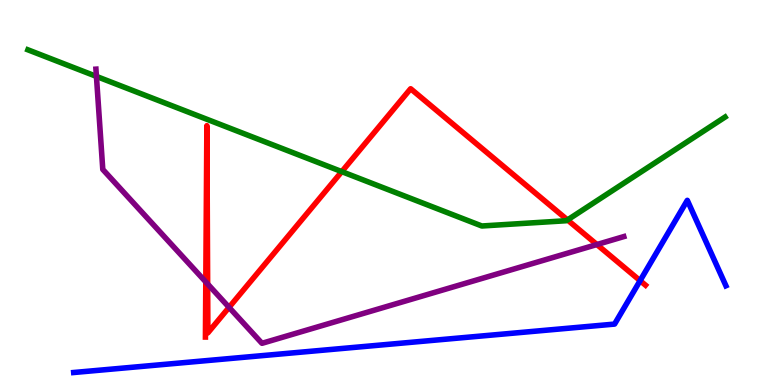[{'lines': ['blue', 'red'], 'intersections': [{'x': 8.26, 'y': 2.71}]}, {'lines': ['green', 'red'], 'intersections': [{'x': 4.41, 'y': 5.54}, {'x': 7.32, 'y': 4.29}]}, {'lines': ['purple', 'red'], 'intersections': [{'x': 2.66, 'y': 2.68}, {'x': 2.68, 'y': 2.62}, {'x': 2.96, 'y': 2.02}, {'x': 7.7, 'y': 3.65}]}, {'lines': ['blue', 'green'], 'intersections': []}, {'lines': ['blue', 'purple'], 'intersections': []}, {'lines': ['green', 'purple'], 'intersections': [{'x': 1.24, 'y': 8.02}]}]